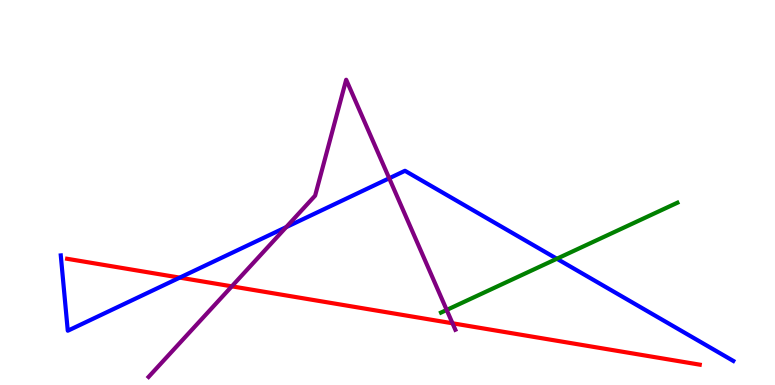[{'lines': ['blue', 'red'], 'intersections': [{'x': 2.32, 'y': 2.79}]}, {'lines': ['green', 'red'], 'intersections': []}, {'lines': ['purple', 'red'], 'intersections': [{'x': 2.99, 'y': 2.56}, {'x': 5.84, 'y': 1.6}]}, {'lines': ['blue', 'green'], 'intersections': [{'x': 7.19, 'y': 3.28}]}, {'lines': ['blue', 'purple'], 'intersections': [{'x': 3.69, 'y': 4.1}, {'x': 5.02, 'y': 5.37}]}, {'lines': ['green', 'purple'], 'intersections': [{'x': 5.76, 'y': 1.95}]}]